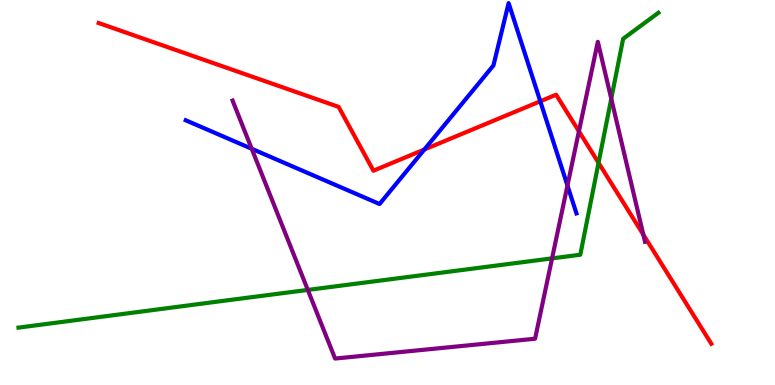[{'lines': ['blue', 'red'], 'intersections': [{'x': 5.48, 'y': 6.12}, {'x': 6.97, 'y': 7.37}]}, {'lines': ['green', 'red'], 'intersections': [{'x': 7.72, 'y': 5.77}]}, {'lines': ['purple', 'red'], 'intersections': [{'x': 7.47, 'y': 6.59}, {'x': 8.3, 'y': 3.9}]}, {'lines': ['blue', 'green'], 'intersections': []}, {'lines': ['blue', 'purple'], 'intersections': [{'x': 3.25, 'y': 6.14}, {'x': 7.32, 'y': 5.18}]}, {'lines': ['green', 'purple'], 'intersections': [{'x': 3.97, 'y': 2.47}, {'x': 7.12, 'y': 3.29}, {'x': 7.89, 'y': 7.44}]}]